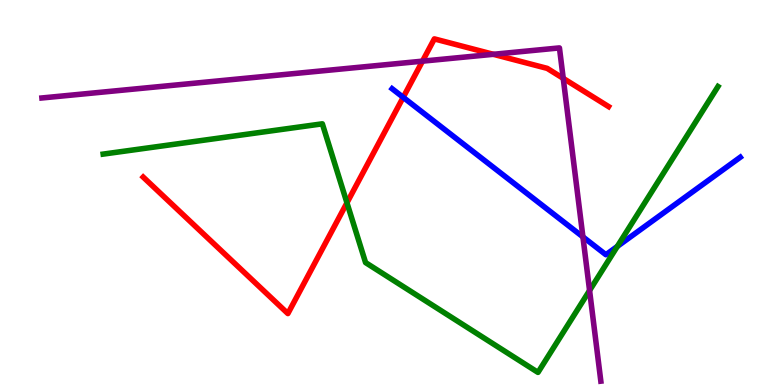[{'lines': ['blue', 'red'], 'intersections': [{'x': 5.2, 'y': 7.47}]}, {'lines': ['green', 'red'], 'intersections': [{'x': 4.48, 'y': 4.73}]}, {'lines': ['purple', 'red'], 'intersections': [{'x': 5.45, 'y': 8.41}, {'x': 6.37, 'y': 8.59}, {'x': 7.27, 'y': 7.96}]}, {'lines': ['blue', 'green'], 'intersections': [{'x': 7.97, 'y': 3.6}]}, {'lines': ['blue', 'purple'], 'intersections': [{'x': 7.52, 'y': 3.85}]}, {'lines': ['green', 'purple'], 'intersections': [{'x': 7.61, 'y': 2.45}]}]